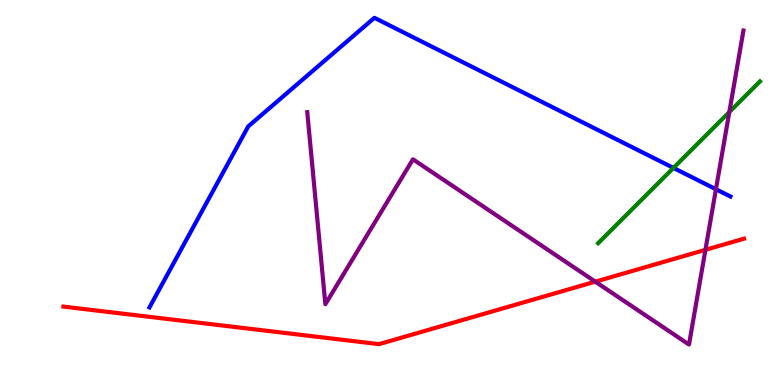[{'lines': ['blue', 'red'], 'intersections': []}, {'lines': ['green', 'red'], 'intersections': []}, {'lines': ['purple', 'red'], 'intersections': [{'x': 7.68, 'y': 2.68}, {'x': 9.1, 'y': 3.51}]}, {'lines': ['blue', 'green'], 'intersections': [{'x': 8.69, 'y': 5.64}]}, {'lines': ['blue', 'purple'], 'intersections': [{'x': 9.24, 'y': 5.08}]}, {'lines': ['green', 'purple'], 'intersections': [{'x': 9.41, 'y': 7.09}]}]